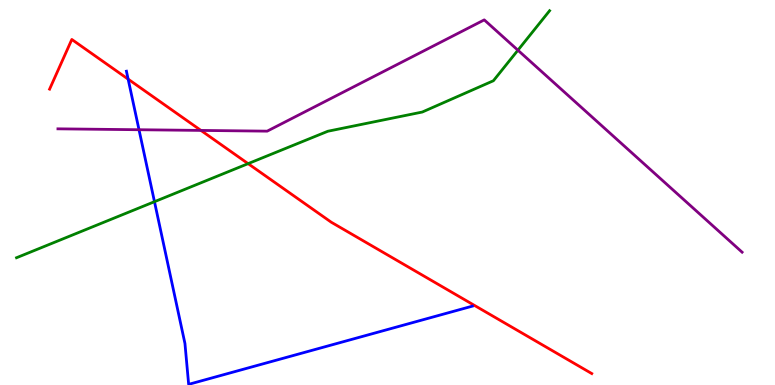[{'lines': ['blue', 'red'], 'intersections': [{'x': 1.65, 'y': 7.94}]}, {'lines': ['green', 'red'], 'intersections': [{'x': 3.2, 'y': 5.75}]}, {'lines': ['purple', 'red'], 'intersections': [{'x': 2.59, 'y': 6.61}]}, {'lines': ['blue', 'green'], 'intersections': [{'x': 1.99, 'y': 4.76}]}, {'lines': ['blue', 'purple'], 'intersections': [{'x': 1.79, 'y': 6.63}]}, {'lines': ['green', 'purple'], 'intersections': [{'x': 6.68, 'y': 8.7}]}]